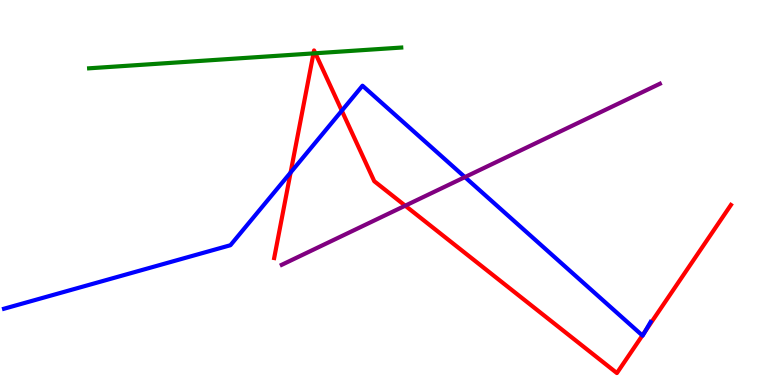[{'lines': ['blue', 'red'], 'intersections': [{'x': 3.75, 'y': 5.52}, {'x': 4.41, 'y': 7.12}, {'x': 8.29, 'y': 1.29}, {'x': 8.32, 'y': 1.38}]}, {'lines': ['green', 'red'], 'intersections': [{'x': 4.04, 'y': 8.61}, {'x': 4.07, 'y': 8.62}]}, {'lines': ['purple', 'red'], 'intersections': [{'x': 5.23, 'y': 4.66}]}, {'lines': ['blue', 'green'], 'intersections': []}, {'lines': ['blue', 'purple'], 'intersections': [{'x': 6.0, 'y': 5.4}]}, {'lines': ['green', 'purple'], 'intersections': []}]